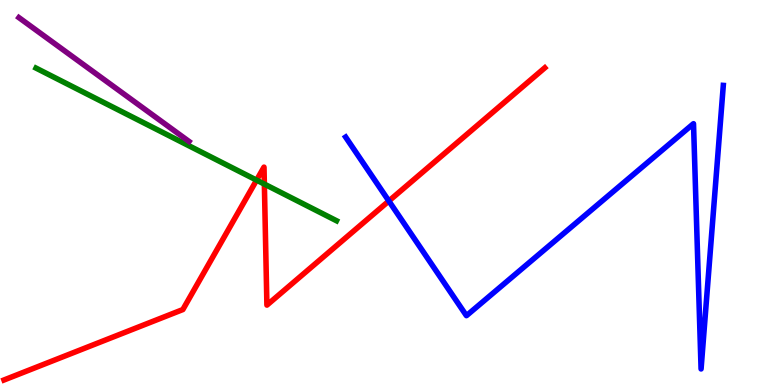[{'lines': ['blue', 'red'], 'intersections': [{'x': 5.02, 'y': 4.78}]}, {'lines': ['green', 'red'], 'intersections': [{'x': 3.31, 'y': 5.32}, {'x': 3.41, 'y': 5.22}]}, {'lines': ['purple', 'red'], 'intersections': []}, {'lines': ['blue', 'green'], 'intersections': []}, {'lines': ['blue', 'purple'], 'intersections': []}, {'lines': ['green', 'purple'], 'intersections': []}]